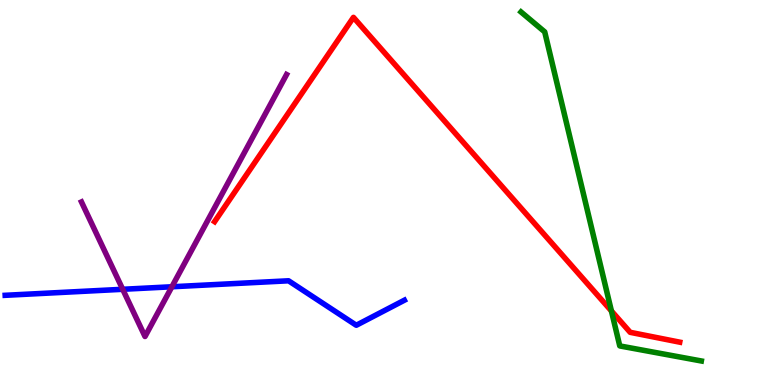[{'lines': ['blue', 'red'], 'intersections': []}, {'lines': ['green', 'red'], 'intersections': [{'x': 7.89, 'y': 1.92}]}, {'lines': ['purple', 'red'], 'intersections': []}, {'lines': ['blue', 'green'], 'intersections': []}, {'lines': ['blue', 'purple'], 'intersections': [{'x': 1.58, 'y': 2.49}, {'x': 2.22, 'y': 2.55}]}, {'lines': ['green', 'purple'], 'intersections': []}]